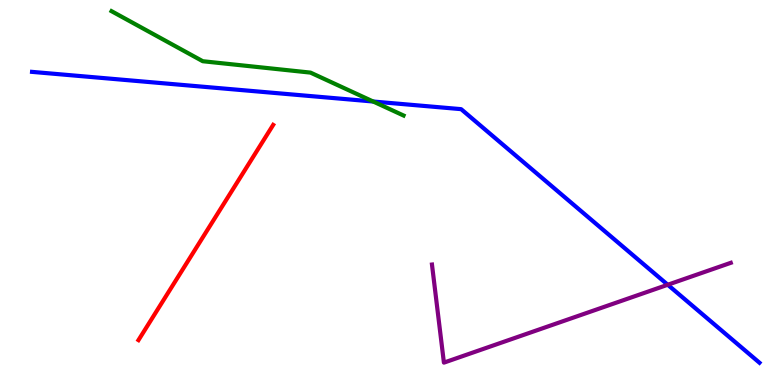[{'lines': ['blue', 'red'], 'intersections': []}, {'lines': ['green', 'red'], 'intersections': []}, {'lines': ['purple', 'red'], 'intersections': []}, {'lines': ['blue', 'green'], 'intersections': [{'x': 4.82, 'y': 7.36}]}, {'lines': ['blue', 'purple'], 'intersections': [{'x': 8.62, 'y': 2.6}]}, {'lines': ['green', 'purple'], 'intersections': []}]